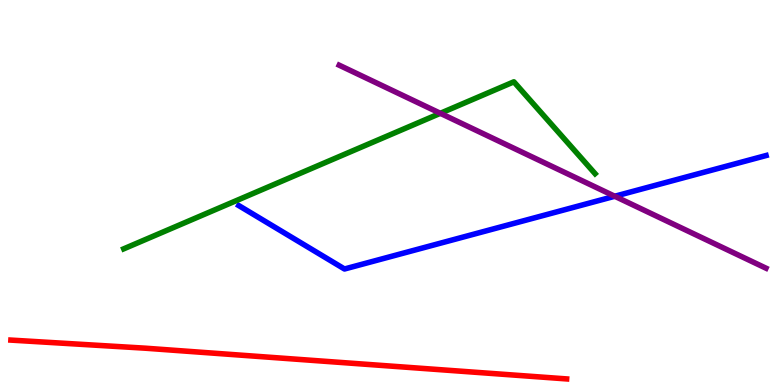[{'lines': ['blue', 'red'], 'intersections': []}, {'lines': ['green', 'red'], 'intersections': []}, {'lines': ['purple', 'red'], 'intersections': []}, {'lines': ['blue', 'green'], 'intersections': []}, {'lines': ['blue', 'purple'], 'intersections': [{'x': 7.93, 'y': 4.9}]}, {'lines': ['green', 'purple'], 'intersections': [{'x': 5.68, 'y': 7.06}]}]